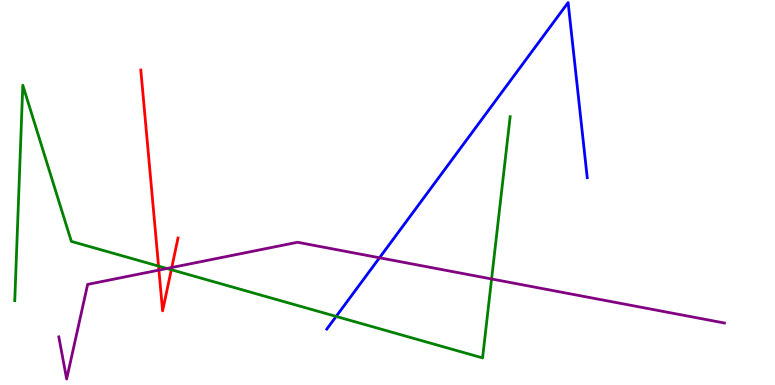[{'lines': ['blue', 'red'], 'intersections': []}, {'lines': ['green', 'red'], 'intersections': [{'x': 2.05, 'y': 3.09}, {'x': 2.21, 'y': 2.99}]}, {'lines': ['purple', 'red'], 'intersections': [{'x': 2.05, 'y': 2.98}, {'x': 2.22, 'y': 3.05}]}, {'lines': ['blue', 'green'], 'intersections': [{'x': 4.34, 'y': 1.78}]}, {'lines': ['blue', 'purple'], 'intersections': [{'x': 4.9, 'y': 3.3}]}, {'lines': ['green', 'purple'], 'intersections': [{'x': 2.15, 'y': 3.03}, {'x': 6.34, 'y': 2.75}]}]